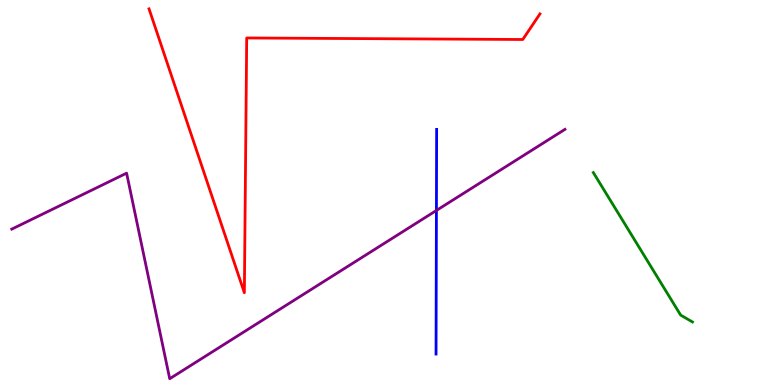[{'lines': ['blue', 'red'], 'intersections': []}, {'lines': ['green', 'red'], 'intersections': []}, {'lines': ['purple', 'red'], 'intersections': []}, {'lines': ['blue', 'green'], 'intersections': []}, {'lines': ['blue', 'purple'], 'intersections': [{'x': 5.63, 'y': 4.53}]}, {'lines': ['green', 'purple'], 'intersections': []}]